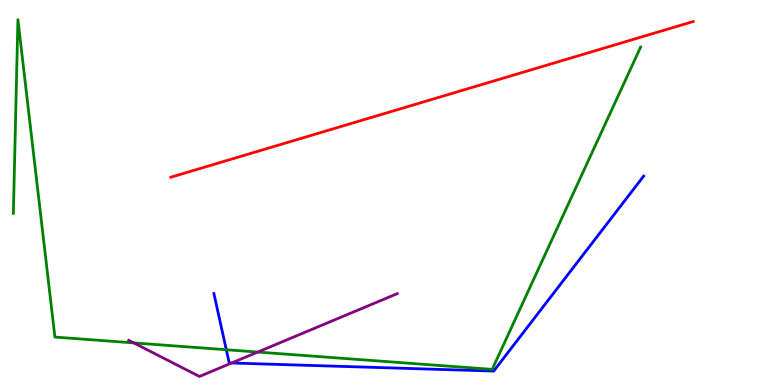[{'lines': ['blue', 'red'], 'intersections': []}, {'lines': ['green', 'red'], 'intersections': []}, {'lines': ['purple', 'red'], 'intersections': []}, {'lines': ['blue', 'green'], 'intersections': [{'x': 2.92, 'y': 0.916}]}, {'lines': ['blue', 'purple'], 'intersections': [{'x': 2.99, 'y': 0.571}]}, {'lines': ['green', 'purple'], 'intersections': [{'x': 1.73, 'y': 1.09}, {'x': 3.33, 'y': 0.856}]}]